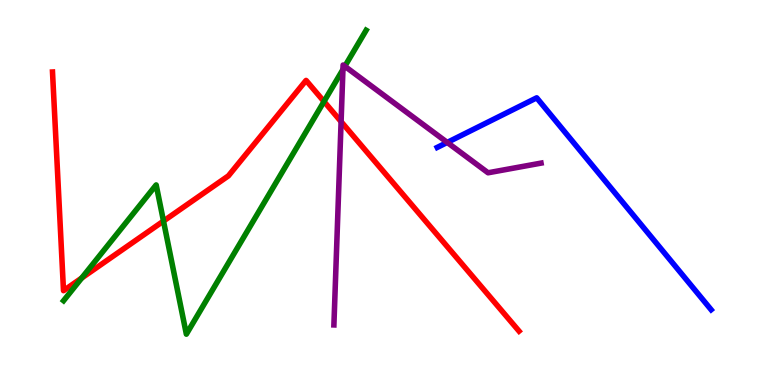[{'lines': ['blue', 'red'], 'intersections': []}, {'lines': ['green', 'red'], 'intersections': [{'x': 1.05, 'y': 2.78}, {'x': 2.11, 'y': 4.26}, {'x': 4.18, 'y': 7.36}]}, {'lines': ['purple', 'red'], 'intersections': [{'x': 4.4, 'y': 6.84}]}, {'lines': ['blue', 'green'], 'intersections': []}, {'lines': ['blue', 'purple'], 'intersections': [{'x': 5.77, 'y': 6.3}]}, {'lines': ['green', 'purple'], 'intersections': [{'x': 4.43, 'y': 8.2}, {'x': 4.45, 'y': 8.28}]}]